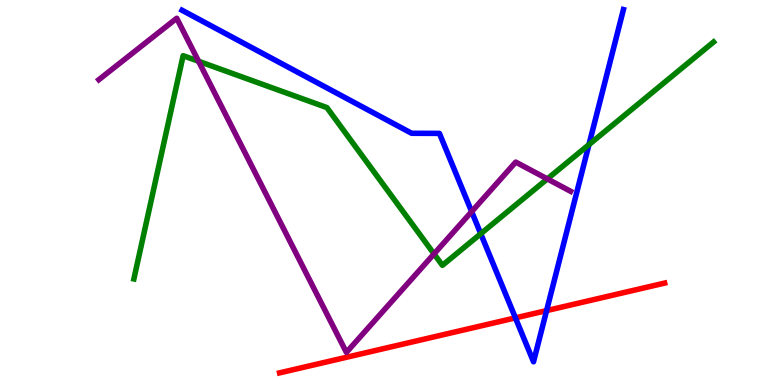[{'lines': ['blue', 'red'], 'intersections': [{'x': 6.65, 'y': 1.74}, {'x': 7.05, 'y': 1.93}]}, {'lines': ['green', 'red'], 'intersections': []}, {'lines': ['purple', 'red'], 'intersections': []}, {'lines': ['blue', 'green'], 'intersections': [{'x': 6.2, 'y': 3.93}, {'x': 7.6, 'y': 6.24}]}, {'lines': ['blue', 'purple'], 'intersections': [{'x': 6.09, 'y': 4.5}]}, {'lines': ['green', 'purple'], 'intersections': [{'x': 2.56, 'y': 8.41}, {'x': 5.6, 'y': 3.41}, {'x': 7.06, 'y': 5.35}]}]